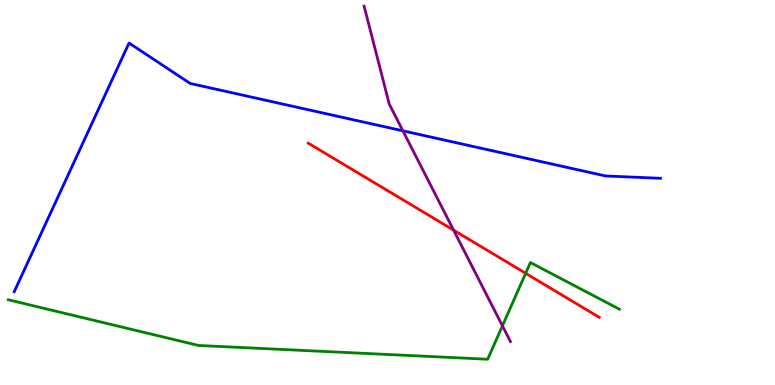[{'lines': ['blue', 'red'], 'intersections': []}, {'lines': ['green', 'red'], 'intersections': [{'x': 6.78, 'y': 2.9}]}, {'lines': ['purple', 'red'], 'intersections': [{'x': 5.85, 'y': 4.02}]}, {'lines': ['blue', 'green'], 'intersections': []}, {'lines': ['blue', 'purple'], 'intersections': [{'x': 5.2, 'y': 6.6}]}, {'lines': ['green', 'purple'], 'intersections': [{'x': 6.48, 'y': 1.54}]}]